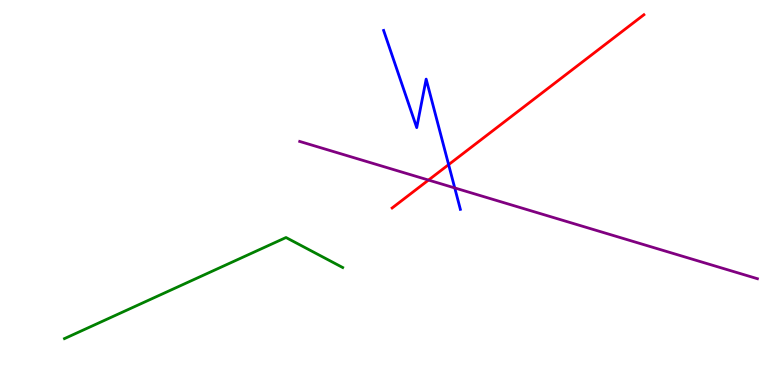[{'lines': ['blue', 'red'], 'intersections': [{'x': 5.79, 'y': 5.72}]}, {'lines': ['green', 'red'], 'intersections': []}, {'lines': ['purple', 'red'], 'intersections': [{'x': 5.53, 'y': 5.32}]}, {'lines': ['blue', 'green'], 'intersections': []}, {'lines': ['blue', 'purple'], 'intersections': [{'x': 5.87, 'y': 5.12}]}, {'lines': ['green', 'purple'], 'intersections': []}]